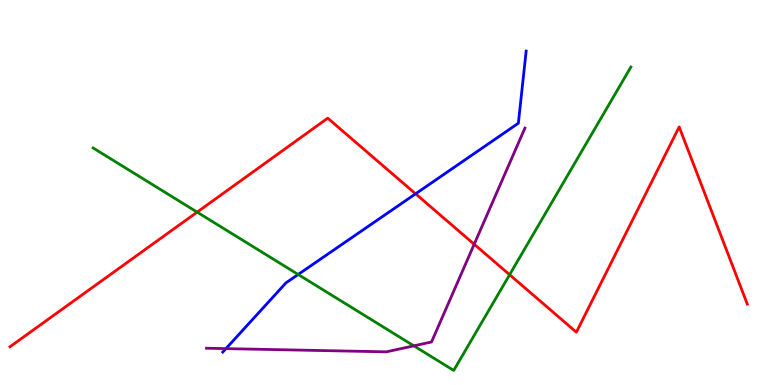[{'lines': ['blue', 'red'], 'intersections': [{'x': 5.36, 'y': 4.97}]}, {'lines': ['green', 'red'], 'intersections': [{'x': 2.54, 'y': 4.49}, {'x': 6.58, 'y': 2.86}]}, {'lines': ['purple', 'red'], 'intersections': [{'x': 6.12, 'y': 3.66}]}, {'lines': ['blue', 'green'], 'intersections': [{'x': 3.85, 'y': 2.87}]}, {'lines': ['blue', 'purple'], 'intersections': [{'x': 2.92, 'y': 0.945}]}, {'lines': ['green', 'purple'], 'intersections': [{'x': 5.34, 'y': 1.02}]}]